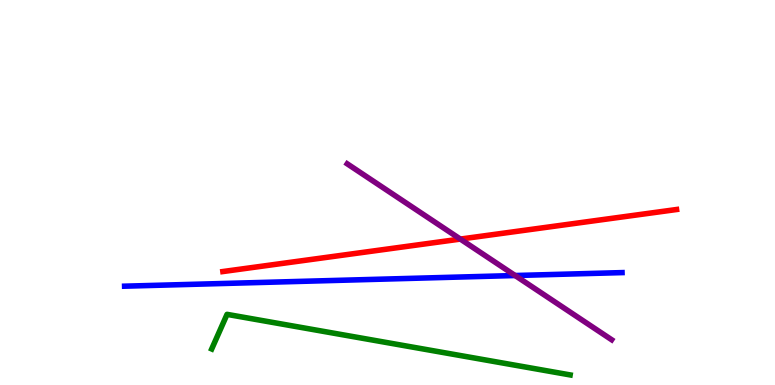[{'lines': ['blue', 'red'], 'intersections': []}, {'lines': ['green', 'red'], 'intersections': []}, {'lines': ['purple', 'red'], 'intersections': [{'x': 5.94, 'y': 3.79}]}, {'lines': ['blue', 'green'], 'intersections': []}, {'lines': ['blue', 'purple'], 'intersections': [{'x': 6.65, 'y': 2.84}]}, {'lines': ['green', 'purple'], 'intersections': []}]